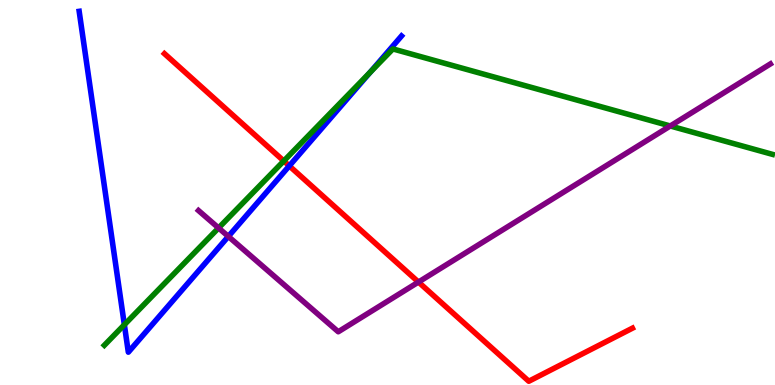[{'lines': ['blue', 'red'], 'intersections': [{'x': 3.73, 'y': 5.69}]}, {'lines': ['green', 'red'], 'intersections': [{'x': 3.66, 'y': 5.82}]}, {'lines': ['purple', 'red'], 'intersections': [{'x': 5.4, 'y': 2.67}]}, {'lines': ['blue', 'green'], 'intersections': [{'x': 1.6, 'y': 1.57}, {'x': 4.78, 'y': 8.12}]}, {'lines': ['blue', 'purple'], 'intersections': [{'x': 2.95, 'y': 3.86}]}, {'lines': ['green', 'purple'], 'intersections': [{'x': 2.82, 'y': 4.08}, {'x': 8.65, 'y': 6.73}]}]